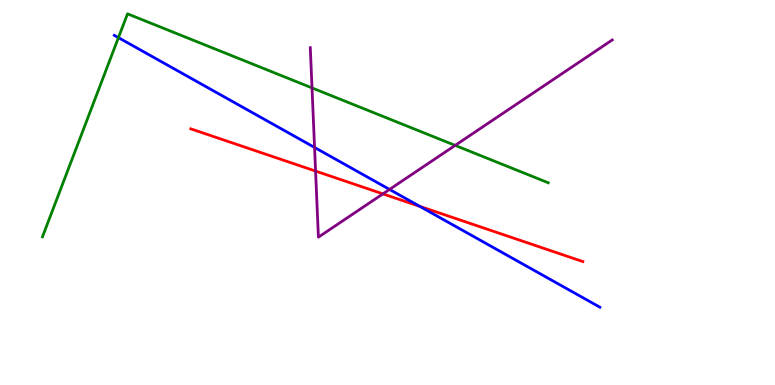[{'lines': ['blue', 'red'], 'intersections': [{'x': 5.42, 'y': 4.64}]}, {'lines': ['green', 'red'], 'intersections': []}, {'lines': ['purple', 'red'], 'intersections': [{'x': 4.07, 'y': 5.56}, {'x': 4.94, 'y': 4.96}]}, {'lines': ['blue', 'green'], 'intersections': [{'x': 1.53, 'y': 9.02}]}, {'lines': ['blue', 'purple'], 'intersections': [{'x': 4.06, 'y': 6.17}, {'x': 5.03, 'y': 5.08}]}, {'lines': ['green', 'purple'], 'intersections': [{'x': 4.03, 'y': 7.72}, {'x': 5.87, 'y': 6.22}]}]